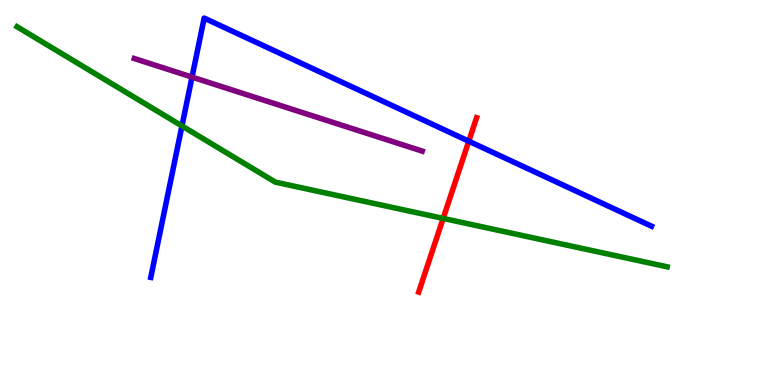[{'lines': ['blue', 'red'], 'intersections': [{'x': 6.05, 'y': 6.33}]}, {'lines': ['green', 'red'], 'intersections': [{'x': 5.72, 'y': 4.33}]}, {'lines': ['purple', 'red'], 'intersections': []}, {'lines': ['blue', 'green'], 'intersections': [{'x': 2.35, 'y': 6.73}]}, {'lines': ['blue', 'purple'], 'intersections': [{'x': 2.48, 'y': 8.0}]}, {'lines': ['green', 'purple'], 'intersections': []}]